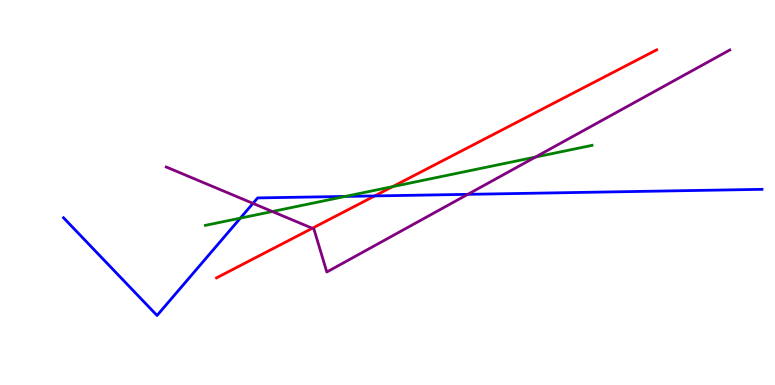[{'lines': ['blue', 'red'], 'intersections': [{'x': 4.84, 'y': 4.91}]}, {'lines': ['green', 'red'], 'intersections': [{'x': 5.07, 'y': 5.15}]}, {'lines': ['purple', 'red'], 'intersections': [{'x': 4.03, 'y': 4.07}]}, {'lines': ['blue', 'green'], 'intersections': [{'x': 3.1, 'y': 4.33}, {'x': 4.45, 'y': 4.9}]}, {'lines': ['blue', 'purple'], 'intersections': [{'x': 3.26, 'y': 4.72}, {'x': 6.04, 'y': 4.95}]}, {'lines': ['green', 'purple'], 'intersections': [{'x': 3.51, 'y': 4.51}, {'x': 6.91, 'y': 5.92}]}]